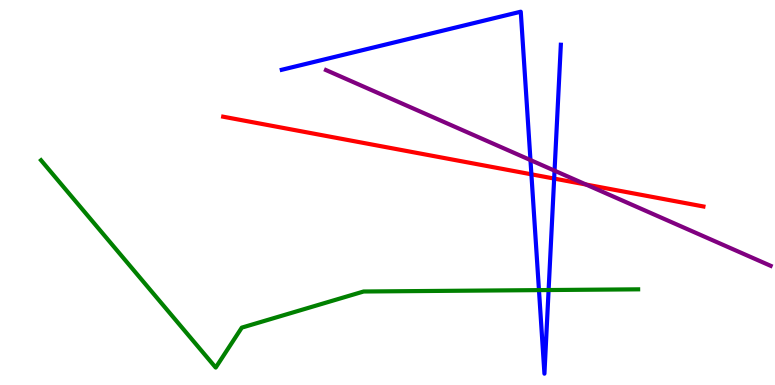[{'lines': ['blue', 'red'], 'intersections': [{'x': 6.86, 'y': 5.47}, {'x': 7.15, 'y': 5.36}]}, {'lines': ['green', 'red'], 'intersections': []}, {'lines': ['purple', 'red'], 'intersections': [{'x': 7.56, 'y': 5.21}]}, {'lines': ['blue', 'green'], 'intersections': [{'x': 6.95, 'y': 2.46}, {'x': 7.08, 'y': 2.47}]}, {'lines': ['blue', 'purple'], 'intersections': [{'x': 6.84, 'y': 5.84}, {'x': 7.16, 'y': 5.57}]}, {'lines': ['green', 'purple'], 'intersections': []}]